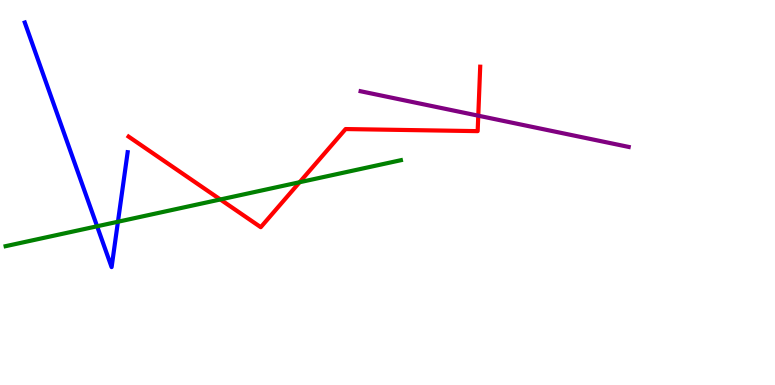[{'lines': ['blue', 'red'], 'intersections': []}, {'lines': ['green', 'red'], 'intersections': [{'x': 2.84, 'y': 4.82}, {'x': 3.87, 'y': 5.27}]}, {'lines': ['purple', 'red'], 'intersections': [{'x': 6.17, 'y': 7.0}]}, {'lines': ['blue', 'green'], 'intersections': [{'x': 1.25, 'y': 4.12}, {'x': 1.52, 'y': 4.24}]}, {'lines': ['blue', 'purple'], 'intersections': []}, {'lines': ['green', 'purple'], 'intersections': []}]